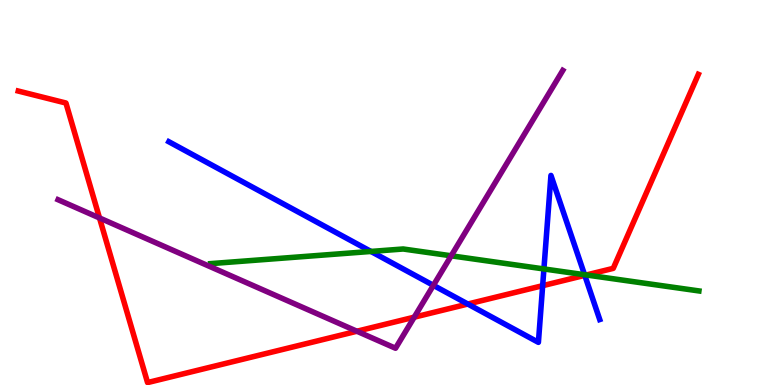[{'lines': ['blue', 'red'], 'intersections': [{'x': 6.04, 'y': 2.1}, {'x': 7.0, 'y': 2.58}, {'x': 7.55, 'y': 2.85}]}, {'lines': ['green', 'red'], 'intersections': [{'x': 7.57, 'y': 2.86}]}, {'lines': ['purple', 'red'], 'intersections': [{'x': 1.28, 'y': 4.34}, {'x': 4.61, 'y': 1.4}, {'x': 5.34, 'y': 1.76}]}, {'lines': ['blue', 'green'], 'intersections': [{'x': 4.79, 'y': 3.47}, {'x': 7.02, 'y': 3.01}, {'x': 7.54, 'y': 2.86}]}, {'lines': ['blue', 'purple'], 'intersections': [{'x': 5.59, 'y': 2.59}]}, {'lines': ['green', 'purple'], 'intersections': [{'x': 5.82, 'y': 3.36}]}]